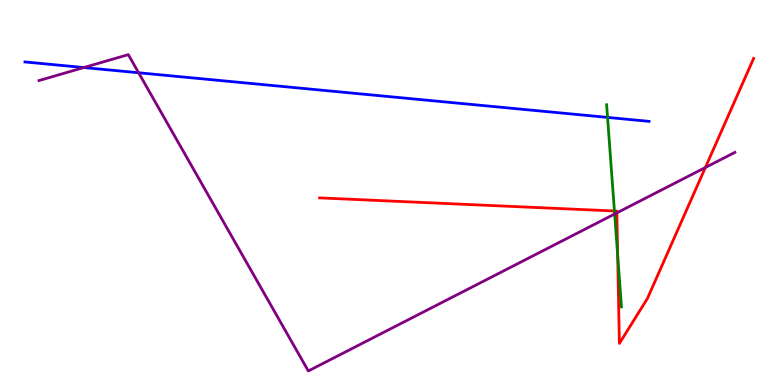[{'lines': ['blue', 'red'], 'intersections': []}, {'lines': ['green', 'red'], 'intersections': [{'x': 7.93, 'y': 4.52}, {'x': 7.97, 'y': 3.38}]}, {'lines': ['purple', 'red'], 'intersections': [{'x': 7.96, 'y': 4.47}, {'x': 9.1, 'y': 5.65}]}, {'lines': ['blue', 'green'], 'intersections': [{'x': 7.84, 'y': 6.95}]}, {'lines': ['blue', 'purple'], 'intersections': [{'x': 1.08, 'y': 8.25}, {'x': 1.79, 'y': 8.11}]}, {'lines': ['green', 'purple'], 'intersections': [{'x': 7.93, 'y': 4.44}]}]